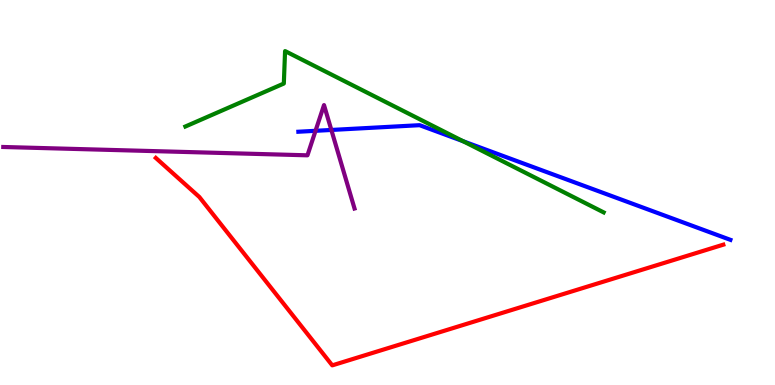[{'lines': ['blue', 'red'], 'intersections': []}, {'lines': ['green', 'red'], 'intersections': []}, {'lines': ['purple', 'red'], 'intersections': []}, {'lines': ['blue', 'green'], 'intersections': [{'x': 5.98, 'y': 6.33}]}, {'lines': ['blue', 'purple'], 'intersections': [{'x': 4.07, 'y': 6.6}, {'x': 4.28, 'y': 6.62}]}, {'lines': ['green', 'purple'], 'intersections': []}]